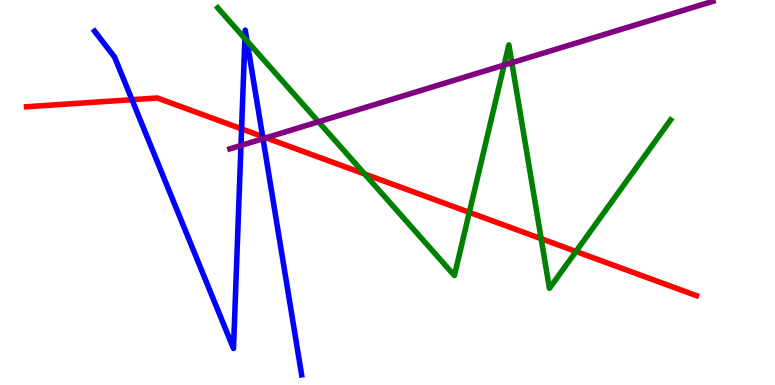[{'lines': ['blue', 'red'], 'intersections': [{'x': 1.7, 'y': 7.41}, {'x': 3.12, 'y': 6.65}, {'x': 3.39, 'y': 6.45}]}, {'lines': ['green', 'red'], 'intersections': [{'x': 4.7, 'y': 5.48}, {'x': 6.06, 'y': 4.48}, {'x': 6.98, 'y': 3.8}, {'x': 7.43, 'y': 3.47}]}, {'lines': ['purple', 'red'], 'intersections': [{'x': 3.43, 'y': 6.42}]}, {'lines': ['blue', 'green'], 'intersections': [{'x': 3.16, 'y': 9.0}, {'x': 3.19, 'y': 8.94}]}, {'lines': ['blue', 'purple'], 'intersections': [{'x': 3.11, 'y': 6.22}, {'x': 3.39, 'y': 6.4}]}, {'lines': ['green', 'purple'], 'intersections': [{'x': 4.11, 'y': 6.84}, {'x': 6.5, 'y': 8.31}, {'x': 6.6, 'y': 8.37}]}]